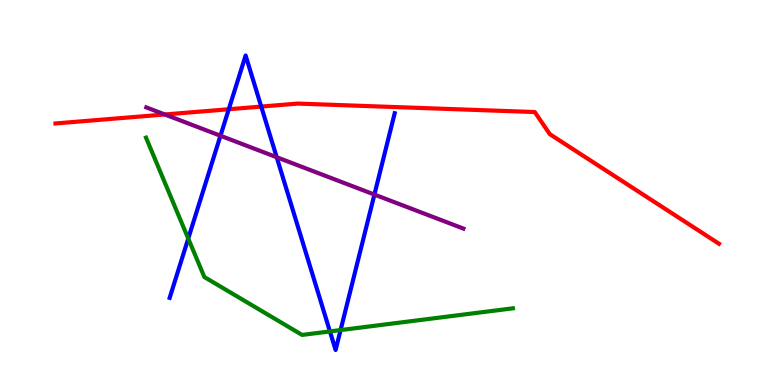[{'lines': ['blue', 'red'], 'intersections': [{'x': 2.95, 'y': 7.16}, {'x': 3.37, 'y': 7.23}]}, {'lines': ['green', 'red'], 'intersections': []}, {'lines': ['purple', 'red'], 'intersections': [{'x': 2.13, 'y': 7.03}]}, {'lines': ['blue', 'green'], 'intersections': [{'x': 2.43, 'y': 3.8}, {'x': 4.26, 'y': 1.39}, {'x': 4.39, 'y': 1.43}]}, {'lines': ['blue', 'purple'], 'intersections': [{'x': 2.84, 'y': 6.47}, {'x': 3.57, 'y': 5.92}, {'x': 4.83, 'y': 4.95}]}, {'lines': ['green', 'purple'], 'intersections': []}]